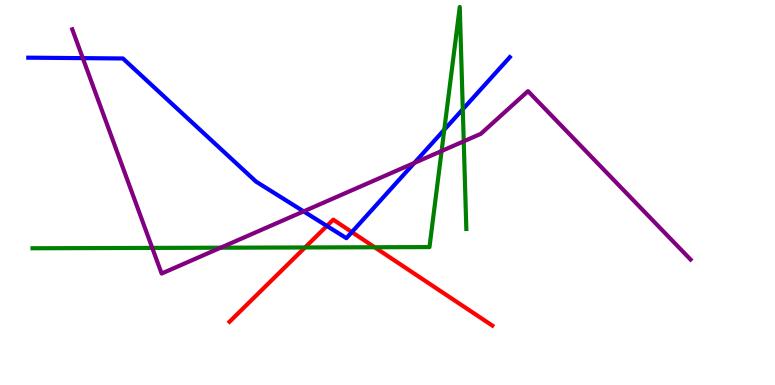[{'lines': ['blue', 'red'], 'intersections': [{'x': 4.22, 'y': 4.13}, {'x': 4.54, 'y': 3.97}]}, {'lines': ['green', 'red'], 'intersections': [{'x': 3.94, 'y': 3.57}, {'x': 4.83, 'y': 3.58}]}, {'lines': ['purple', 'red'], 'intersections': []}, {'lines': ['blue', 'green'], 'intersections': [{'x': 5.73, 'y': 6.63}, {'x': 5.97, 'y': 7.16}]}, {'lines': ['blue', 'purple'], 'intersections': [{'x': 1.07, 'y': 8.49}, {'x': 3.92, 'y': 4.51}, {'x': 5.35, 'y': 5.77}]}, {'lines': ['green', 'purple'], 'intersections': [{'x': 1.96, 'y': 3.56}, {'x': 2.85, 'y': 3.57}, {'x': 5.7, 'y': 6.08}, {'x': 5.98, 'y': 6.33}]}]